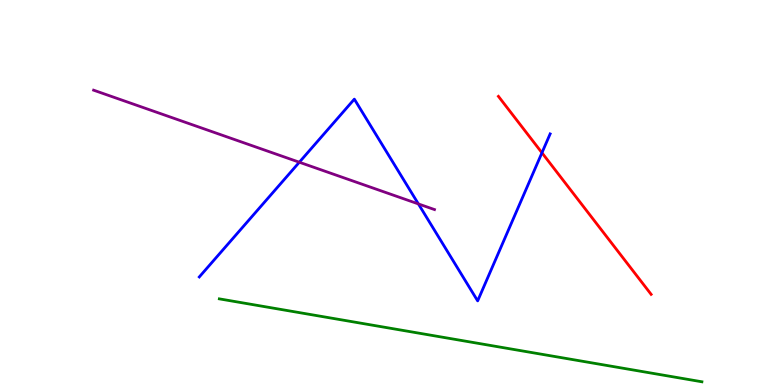[{'lines': ['blue', 'red'], 'intersections': [{'x': 6.99, 'y': 6.03}]}, {'lines': ['green', 'red'], 'intersections': []}, {'lines': ['purple', 'red'], 'intersections': []}, {'lines': ['blue', 'green'], 'intersections': []}, {'lines': ['blue', 'purple'], 'intersections': [{'x': 3.86, 'y': 5.79}, {'x': 5.4, 'y': 4.7}]}, {'lines': ['green', 'purple'], 'intersections': []}]